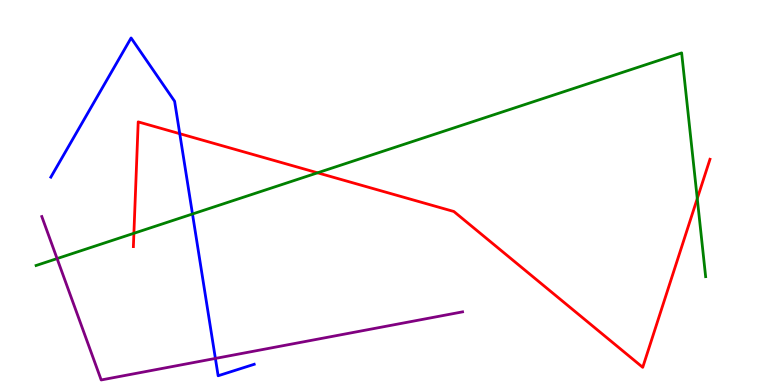[{'lines': ['blue', 'red'], 'intersections': [{'x': 2.32, 'y': 6.53}]}, {'lines': ['green', 'red'], 'intersections': [{'x': 1.73, 'y': 3.94}, {'x': 4.1, 'y': 5.51}, {'x': 9.0, 'y': 4.84}]}, {'lines': ['purple', 'red'], 'intersections': []}, {'lines': ['blue', 'green'], 'intersections': [{'x': 2.48, 'y': 4.44}]}, {'lines': ['blue', 'purple'], 'intersections': [{'x': 2.78, 'y': 0.69}]}, {'lines': ['green', 'purple'], 'intersections': [{'x': 0.737, 'y': 3.28}]}]